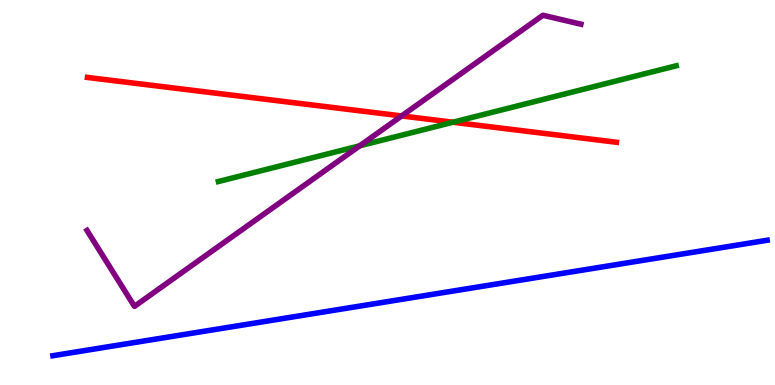[{'lines': ['blue', 'red'], 'intersections': []}, {'lines': ['green', 'red'], 'intersections': [{'x': 5.84, 'y': 6.83}]}, {'lines': ['purple', 'red'], 'intersections': [{'x': 5.18, 'y': 6.99}]}, {'lines': ['blue', 'green'], 'intersections': []}, {'lines': ['blue', 'purple'], 'intersections': []}, {'lines': ['green', 'purple'], 'intersections': [{'x': 4.64, 'y': 6.21}]}]